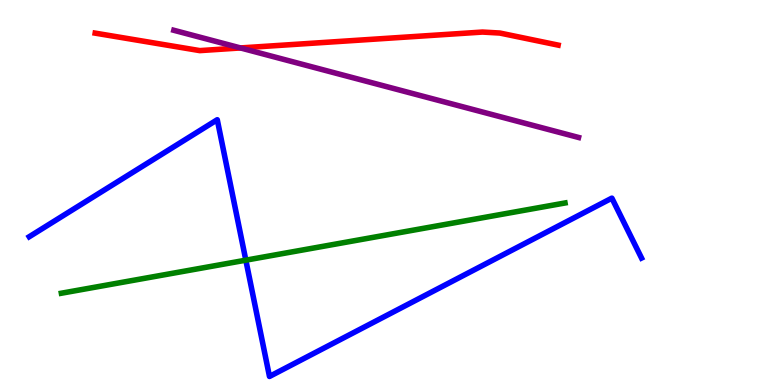[{'lines': ['blue', 'red'], 'intersections': []}, {'lines': ['green', 'red'], 'intersections': []}, {'lines': ['purple', 'red'], 'intersections': [{'x': 3.1, 'y': 8.75}]}, {'lines': ['blue', 'green'], 'intersections': [{'x': 3.17, 'y': 3.24}]}, {'lines': ['blue', 'purple'], 'intersections': []}, {'lines': ['green', 'purple'], 'intersections': []}]